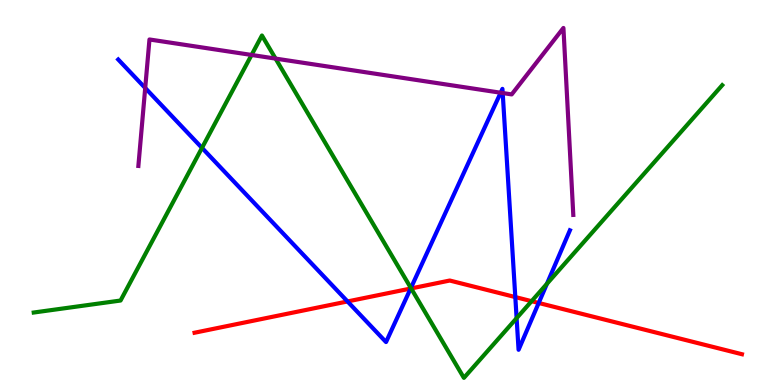[{'lines': ['blue', 'red'], 'intersections': [{'x': 4.48, 'y': 2.17}, {'x': 5.3, 'y': 2.51}, {'x': 6.65, 'y': 2.28}, {'x': 6.95, 'y': 2.13}]}, {'lines': ['green', 'red'], 'intersections': [{'x': 5.3, 'y': 2.51}, {'x': 6.86, 'y': 2.18}]}, {'lines': ['purple', 'red'], 'intersections': []}, {'lines': ['blue', 'green'], 'intersections': [{'x': 2.61, 'y': 6.16}, {'x': 5.3, 'y': 2.52}, {'x': 6.67, 'y': 1.74}, {'x': 7.06, 'y': 2.63}]}, {'lines': ['blue', 'purple'], 'intersections': [{'x': 1.87, 'y': 7.71}, {'x': 6.46, 'y': 7.59}, {'x': 6.49, 'y': 7.58}]}, {'lines': ['green', 'purple'], 'intersections': [{'x': 3.25, 'y': 8.57}, {'x': 3.56, 'y': 8.48}]}]